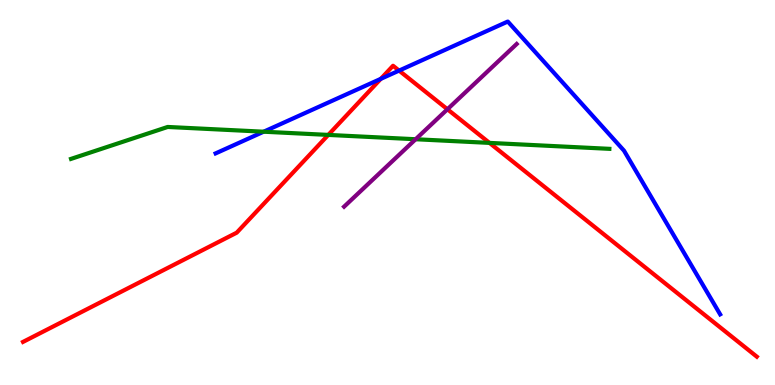[{'lines': ['blue', 'red'], 'intersections': [{'x': 4.91, 'y': 7.95}, {'x': 5.15, 'y': 8.17}]}, {'lines': ['green', 'red'], 'intersections': [{'x': 4.24, 'y': 6.5}, {'x': 6.32, 'y': 6.29}]}, {'lines': ['purple', 'red'], 'intersections': [{'x': 5.77, 'y': 7.16}]}, {'lines': ['blue', 'green'], 'intersections': [{'x': 3.4, 'y': 6.58}]}, {'lines': ['blue', 'purple'], 'intersections': []}, {'lines': ['green', 'purple'], 'intersections': [{'x': 5.36, 'y': 6.38}]}]